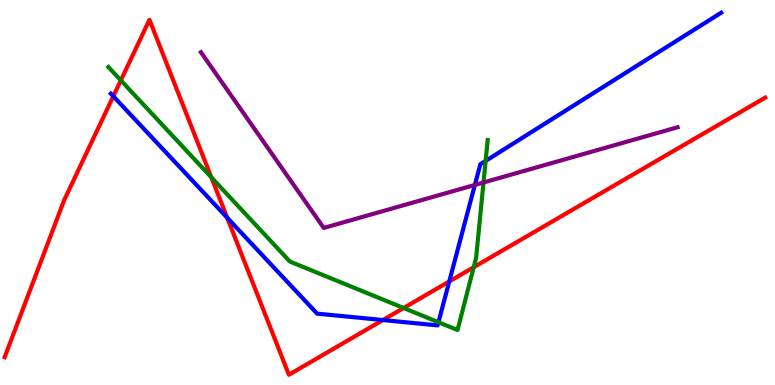[{'lines': ['blue', 'red'], 'intersections': [{'x': 1.46, 'y': 7.5}, {'x': 2.93, 'y': 4.34}, {'x': 4.94, 'y': 1.69}, {'x': 5.8, 'y': 2.69}]}, {'lines': ['green', 'red'], 'intersections': [{'x': 1.56, 'y': 7.91}, {'x': 2.73, 'y': 5.39}, {'x': 5.21, 'y': 2.0}, {'x': 6.11, 'y': 3.06}]}, {'lines': ['purple', 'red'], 'intersections': []}, {'lines': ['blue', 'green'], 'intersections': [{'x': 5.66, 'y': 1.63}, {'x': 6.27, 'y': 5.82}]}, {'lines': ['blue', 'purple'], 'intersections': [{'x': 6.13, 'y': 5.2}]}, {'lines': ['green', 'purple'], 'intersections': [{'x': 6.24, 'y': 5.26}]}]